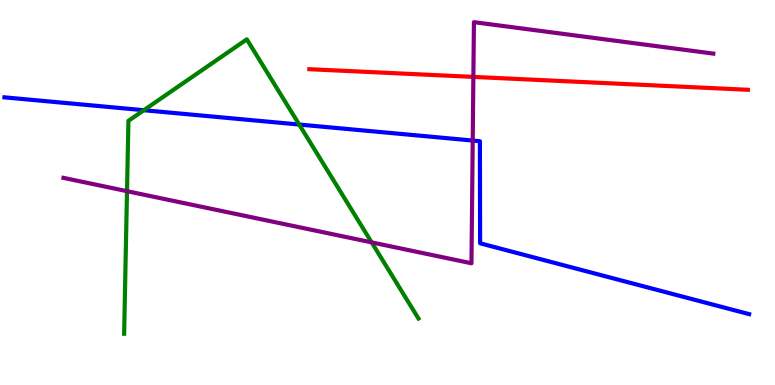[{'lines': ['blue', 'red'], 'intersections': []}, {'lines': ['green', 'red'], 'intersections': []}, {'lines': ['purple', 'red'], 'intersections': [{'x': 6.11, 'y': 8.0}]}, {'lines': ['blue', 'green'], 'intersections': [{'x': 1.86, 'y': 7.14}, {'x': 3.86, 'y': 6.77}]}, {'lines': ['blue', 'purple'], 'intersections': [{'x': 6.1, 'y': 6.35}]}, {'lines': ['green', 'purple'], 'intersections': [{'x': 1.64, 'y': 5.03}, {'x': 4.8, 'y': 3.7}]}]